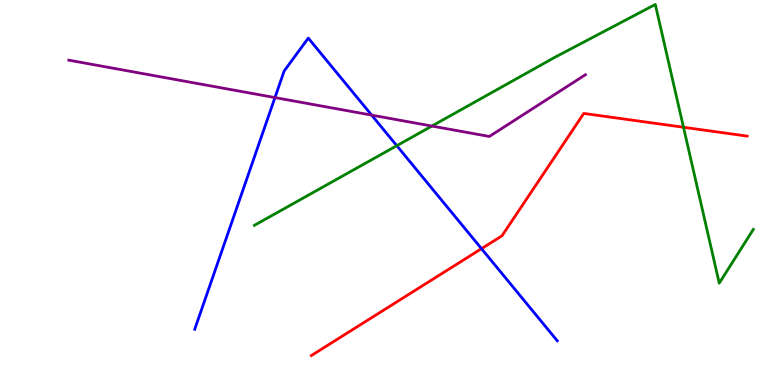[{'lines': ['blue', 'red'], 'intersections': [{'x': 6.21, 'y': 3.54}]}, {'lines': ['green', 'red'], 'intersections': [{'x': 8.82, 'y': 6.69}]}, {'lines': ['purple', 'red'], 'intersections': []}, {'lines': ['blue', 'green'], 'intersections': [{'x': 5.12, 'y': 6.22}]}, {'lines': ['blue', 'purple'], 'intersections': [{'x': 3.55, 'y': 7.47}, {'x': 4.8, 'y': 7.01}]}, {'lines': ['green', 'purple'], 'intersections': [{'x': 5.57, 'y': 6.73}]}]